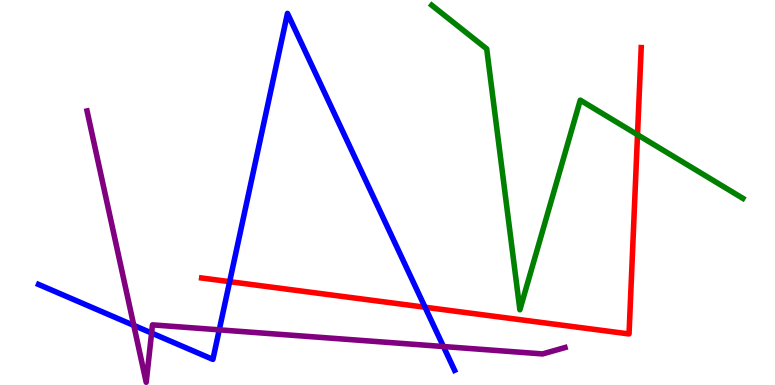[{'lines': ['blue', 'red'], 'intersections': [{'x': 2.96, 'y': 2.68}, {'x': 5.48, 'y': 2.02}]}, {'lines': ['green', 'red'], 'intersections': [{'x': 8.23, 'y': 6.5}]}, {'lines': ['purple', 'red'], 'intersections': []}, {'lines': ['blue', 'green'], 'intersections': []}, {'lines': ['blue', 'purple'], 'intersections': [{'x': 1.73, 'y': 1.55}, {'x': 1.96, 'y': 1.35}, {'x': 2.83, 'y': 1.43}, {'x': 5.72, 'y': 0.999}]}, {'lines': ['green', 'purple'], 'intersections': []}]